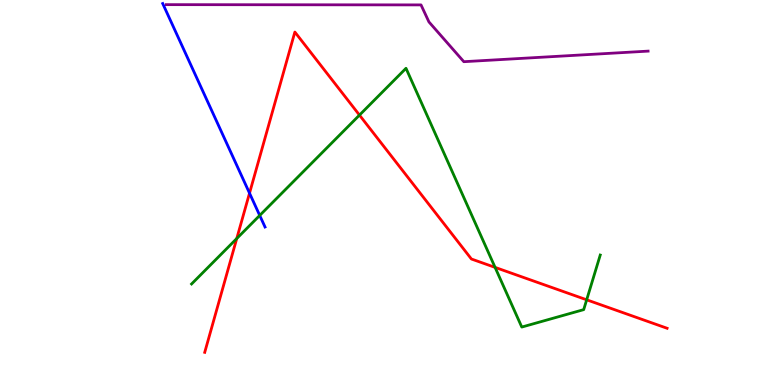[{'lines': ['blue', 'red'], 'intersections': [{'x': 3.22, 'y': 4.98}]}, {'lines': ['green', 'red'], 'intersections': [{'x': 3.05, 'y': 3.8}, {'x': 4.64, 'y': 7.01}, {'x': 6.39, 'y': 3.05}, {'x': 7.57, 'y': 2.21}]}, {'lines': ['purple', 'red'], 'intersections': []}, {'lines': ['blue', 'green'], 'intersections': [{'x': 3.35, 'y': 4.4}]}, {'lines': ['blue', 'purple'], 'intersections': []}, {'lines': ['green', 'purple'], 'intersections': []}]